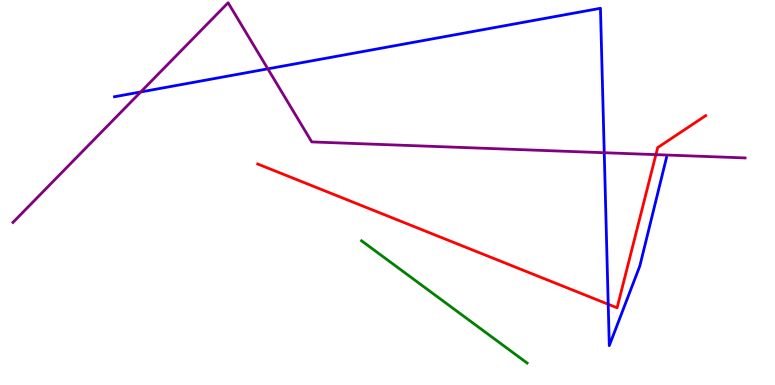[{'lines': ['blue', 'red'], 'intersections': [{'x': 7.85, 'y': 2.1}]}, {'lines': ['green', 'red'], 'intersections': []}, {'lines': ['purple', 'red'], 'intersections': [{'x': 8.46, 'y': 5.98}]}, {'lines': ['blue', 'green'], 'intersections': []}, {'lines': ['blue', 'purple'], 'intersections': [{'x': 1.82, 'y': 7.61}, {'x': 3.46, 'y': 8.21}, {'x': 7.8, 'y': 6.03}]}, {'lines': ['green', 'purple'], 'intersections': []}]